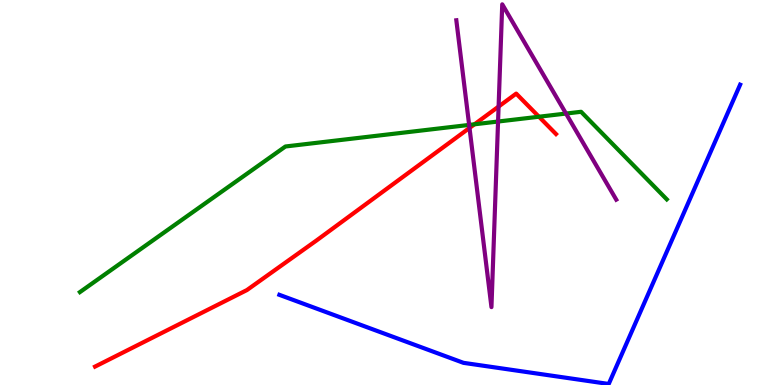[{'lines': ['blue', 'red'], 'intersections': []}, {'lines': ['green', 'red'], 'intersections': [{'x': 6.12, 'y': 6.77}, {'x': 6.95, 'y': 6.97}]}, {'lines': ['purple', 'red'], 'intersections': [{'x': 6.06, 'y': 6.68}, {'x': 6.43, 'y': 7.23}]}, {'lines': ['blue', 'green'], 'intersections': []}, {'lines': ['blue', 'purple'], 'intersections': []}, {'lines': ['green', 'purple'], 'intersections': [{'x': 6.05, 'y': 6.76}, {'x': 6.43, 'y': 6.84}, {'x': 7.3, 'y': 7.05}]}]